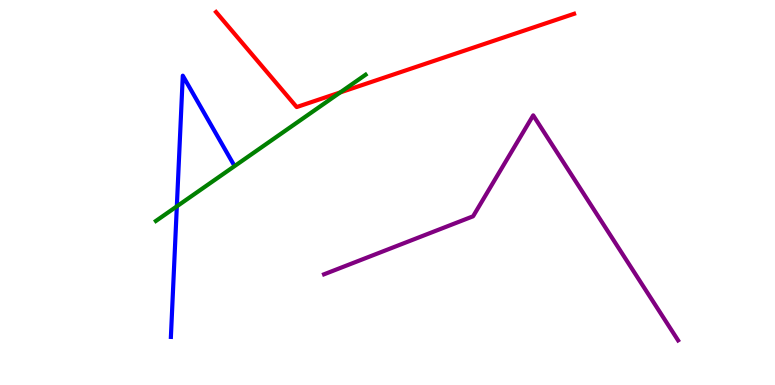[{'lines': ['blue', 'red'], 'intersections': []}, {'lines': ['green', 'red'], 'intersections': [{'x': 4.39, 'y': 7.6}]}, {'lines': ['purple', 'red'], 'intersections': []}, {'lines': ['blue', 'green'], 'intersections': [{'x': 2.28, 'y': 4.64}]}, {'lines': ['blue', 'purple'], 'intersections': []}, {'lines': ['green', 'purple'], 'intersections': []}]